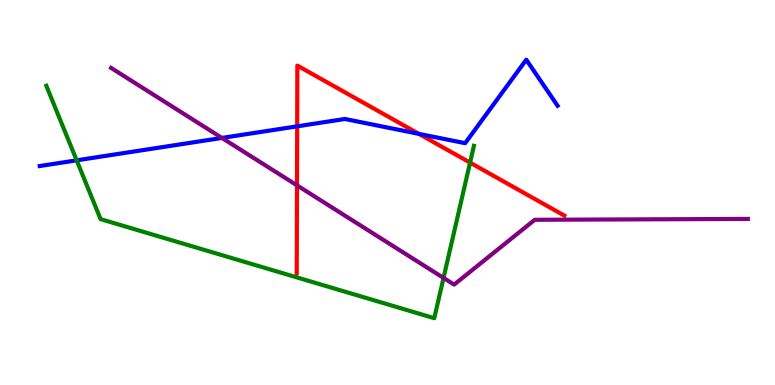[{'lines': ['blue', 'red'], 'intersections': [{'x': 3.83, 'y': 6.72}, {'x': 5.4, 'y': 6.52}]}, {'lines': ['green', 'red'], 'intersections': [{'x': 6.07, 'y': 5.78}]}, {'lines': ['purple', 'red'], 'intersections': [{'x': 3.83, 'y': 5.19}]}, {'lines': ['blue', 'green'], 'intersections': [{'x': 0.989, 'y': 5.84}]}, {'lines': ['blue', 'purple'], 'intersections': [{'x': 2.86, 'y': 6.42}]}, {'lines': ['green', 'purple'], 'intersections': [{'x': 5.72, 'y': 2.78}]}]